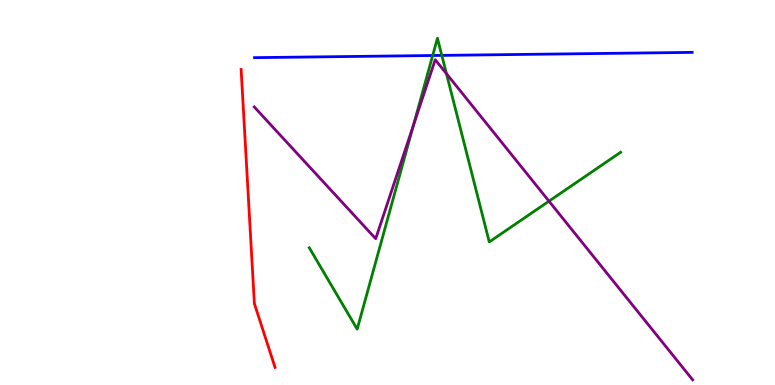[{'lines': ['blue', 'red'], 'intersections': []}, {'lines': ['green', 'red'], 'intersections': []}, {'lines': ['purple', 'red'], 'intersections': []}, {'lines': ['blue', 'green'], 'intersections': [{'x': 5.58, 'y': 8.56}, {'x': 5.7, 'y': 8.56}]}, {'lines': ['blue', 'purple'], 'intersections': []}, {'lines': ['green', 'purple'], 'intersections': [{'x': 5.33, 'y': 6.75}, {'x': 5.76, 'y': 8.09}, {'x': 7.08, 'y': 4.77}]}]